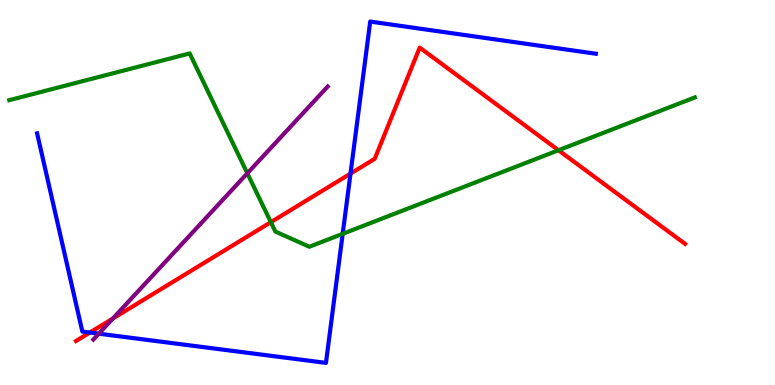[{'lines': ['blue', 'red'], 'intersections': [{'x': 1.16, 'y': 1.36}, {'x': 4.52, 'y': 5.49}]}, {'lines': ['green', 'red'], 'intersections': [{'x': 3.49, 'y': 4.23}, {'x': 7.21, 'y': 6.1}]}, {'lines': ['purple', 'red'], 'intersections': [{'x': 1.46, 'y': 1.73}]}, {'lines': ['blue', 'green'], 'intersections': [{'x': 4.42, 'y': 3.93}]}, {'lines': ['blue', 'purple'], 'intersections': [{'x': 1.28, 'y': 1.33}]}, {'lines': ['green', 'purple'], 'intersections': [{'x': 3.19, 'y': 5.5}]}]